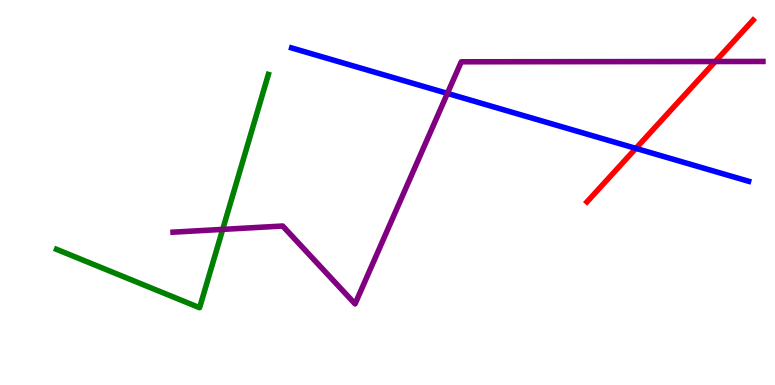[{'lines': ['blue', 'red'], 'intersections': [{'x': 8.2, 'y': 6.15}]}, {'lines': ['green', 'red'], 'intersections': []}, {'lines': ['purple', 'red'], 'intersections': [{'x': 9.23, 'y': 8.4}]}, {'lines': ['blue', 'green'], 'intersections': []}, {'lines': ['blue', 'purple'], 'intersections': [{'x': 5.77, 'y': 7.57}]}, {'lines': ['green', 'purple'], 'intersections': [{'x': 2.87, 'y': 4.04}]}]